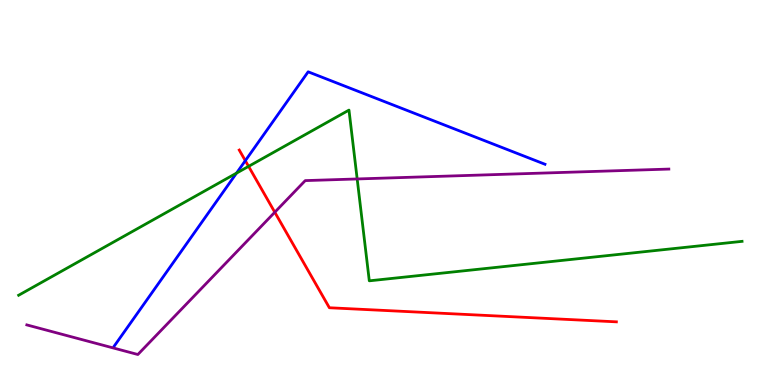[{'lines': ['blue', 'red'], 'intersections': [{'x': 3.17, 'y': 5.83}]}, {'lines': ['green', 'red'], 'intersections': [{'x': 3.21, 'y': 5.68}]}, {'lines': ['purple', 'red'], 'intersections': [{'x': 3.55, 'y': 4.49}]}, {'lines': ['blue', 'green'], 'intersections': [{'x': 3.05, 'y': 5.5}]}, {'lines': ['blue', 'purple'], 'intersections': []}, {'lines': ['green', 'purple'], 'intersections': [{'x': 4.61, 'y': 5.35}]}]